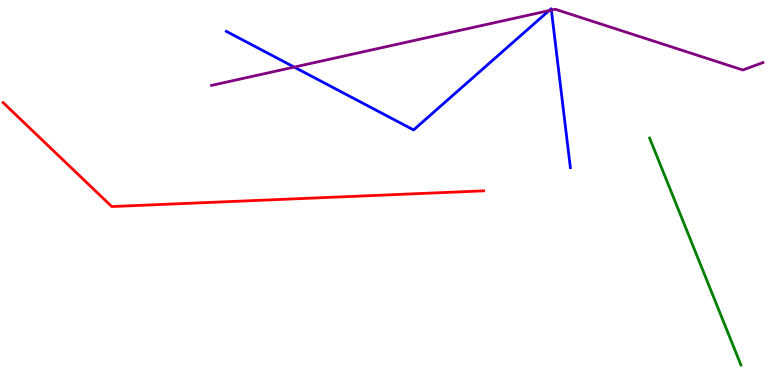[{'lines': ['blue', 'red'], 'intersections': []}, {'lines': ['green', 'red'], 'intersections': []}, {'lines': ['purple', 'red'], 'intersections': []}, {'lines': ['blue', 'green'], 'intersections': []}, {'lines': ['blue', 'purple'], 'intersections': [{'x': 3.8, 'y': 8.26}, {'x': 7.08, 'y': 9.72}, {'x': 7.11, 'y': 9.74}]}, {'lines': ['green', 'purple'], 'intersections': []}]